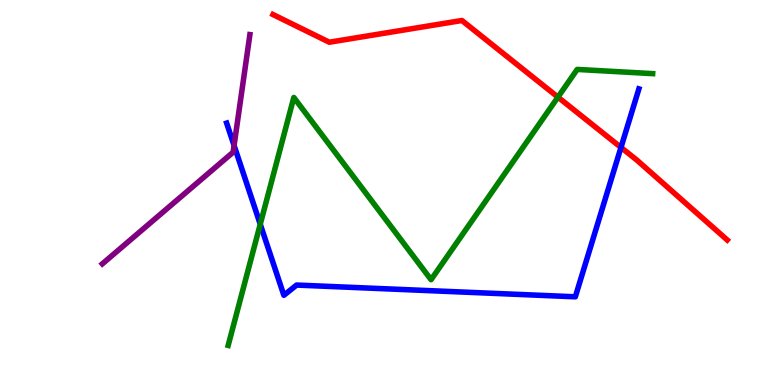[{'lines': ['blue', 'red'], 'intersections': [{'x': 8.01, 'y': 6.17}]}, {'lines': ['green', 'red'], 'intersections': [{'x': 7.2, 'y': 7.48}]}, {'lines': ['purple', 'red'], 'intersections': []}, {'lines': ['blue', 'green'], 'intersections': [{'x': 3.36, 'y': 4.18}]}, {'lines': ['blue', 'purple'], 'intersections': [{'x': 3.02, 'y': 6.22}]}, {'lines': ['green', 'purple'], 'intersections': []}]